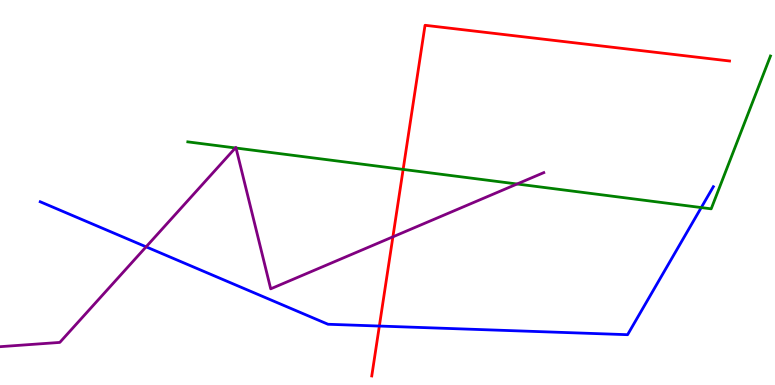[{'lines': ['blue', 'red'], 'intersections': [{'x': 4.89, 'y': 1.53}]}, {'lines': ['green', 'red'], 'intersections': [{'x': 5.2, 'y': 5.6}]}, {'lines': ['purple', 'red'], 'intersections': [{'x': 5.07, 'y': 3.85}]}, {'lines': ['blue', 'green'], 'intersections': [{'x': 9.05, 'y': 4.61}]}, {'lines': ['blue', 'purple'], 'intersections': [{'x': 1.89, 'y': 3.59}]}, {'lines': ['green', 'purple'], 'intersections': [{'x': 3.04, 'y': 6.16}, {'x': 3.05, 'y': 6.15}, {'x': 6.67, 'y': 5.22}]}]